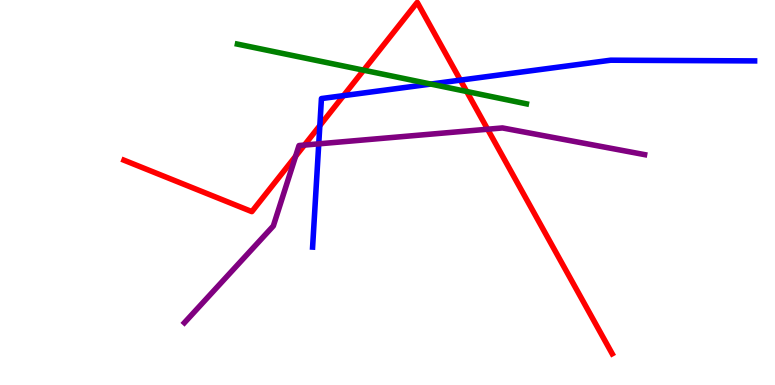[{'lines': ['blue', 'red'], 'intersections': [{'x': 4.13, 'y': 6.74}, {'x': 4.43, 'y': 7.52}, {'x': 5.94, 'y': 7.92}]}, {'lines': ['green', 'red'], 'intersections': [{'x': 4.69, 'y': 8.18}, {'x': 6.02, 'y': 7.62}]}, {'lines': ['purple', 'red'], 'intersections': [{'x': 3.81, 'y': 5.94}, {'x': 3.93, 'y': 6.23}, {'x': 6.29, 'y': 6.64}]}, {'lines': ['blue', 'green'], 'intersections': [{'x': 5.56, 'y': 7.82}]}, {'lines': ['blue', 'purple'], 'intersections': [{'x': 4.11, 'y': 6.26}]}, {'lines': ['green', 'purple'], 'intersections': []}]